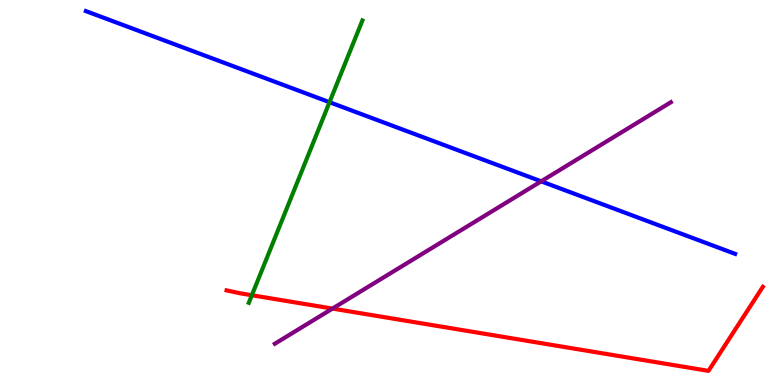[{'lines': ['blue', 'red'], 'intersections': []}, {'lines': ['green', 'red'], 'intersections': [{'x': 3.25, 'y': 2.33}]}, {'lines': ['purple', 'red'], 'intersections': [{'x': 4.29, 'y': 1.98}]}, {'lines': ['blue', 'green'], 'intersections': [{'x': 4.25, 'y': 7.35}]}, {'lines': ['blue', 'purple'], 'intersections': [{'x': 6.98, 'y': 5.29}]}, {'lines': ['green', 'purple'], 'intersections': []}]